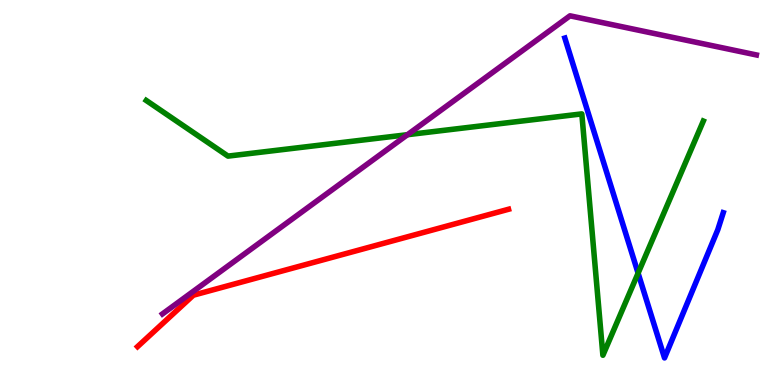[{'lines': ['blue', 'red'], 'intersections': []}, {'lines': ['green', 'red'], 'intersections': []}, {'lines': ['purple', 'red'], 'intersections': []}, {'lines': ['blue', 'green'], 'intersections': [{'x': 8.23, 'y': 2.9}]}, {'lines': ['blue', 'purple'], 'intersections': []}, {'lines': ['green', 'purple'], 'intersections': [{'x': 5.26, 'y': 6.5}]}]